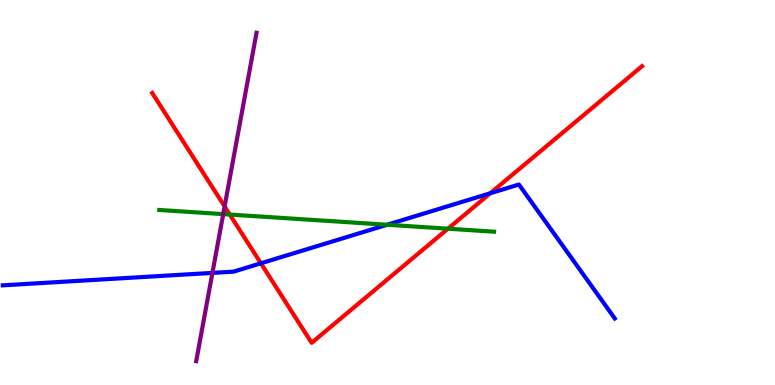[{'lines': ['blue', 'red'], 'intersections': [{'x': 3.37, 'y': 3.16}, {'x': 6.33, 'y': 4.98}]}, {'lines': ['green', 'red'], 'intersections': [{'x': 2.97, 'y': 4.43}, {'x': 5.78, 'y': 4.06}]}, {'lines': ['purple', 'red'], 'intersections': [{'x': 2.9, 'y': 4.64}]}, {'lines': ['blue', 'green'], 'intersections': [{'x': 5.0, 'y': 4.16}]}, {'lines': ['blue', 'purple'], 'intersections': [{'x': 2.74, 'y': 2.91}]}, {'lines': ['green', 'purple'], 'intersections': [{'x': 2.88, 'y': 4.44}]}]